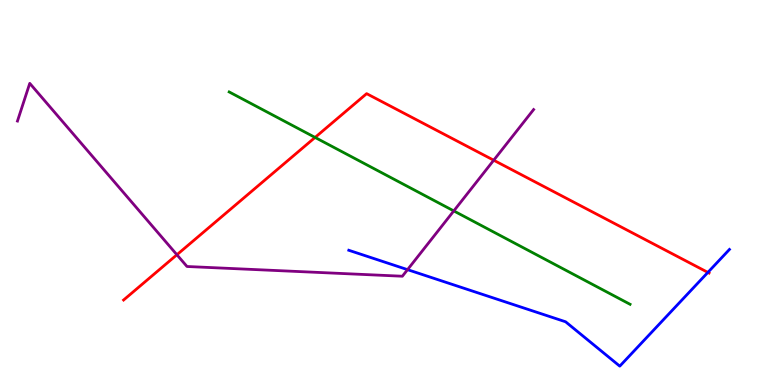[{'lines': ['blue', 'red'], 'intersections': [{'x': 9.13, 'y': 2.92}]}, {'lines': ['green', 'red'], 'intersections': [{'x': 4.07, 'y': 6.43}]}, {'lines': ['purple', 'red'], 'intersections': [{'x': 2.28, 'y': 3.38}, {'x': 6.37, 'y': 5.84}]}, {'lines': ['blue', 'green'], 'intersections': []}, {'lines': ['blue', 'purple'], 'intersections': [{'x': 5.26, 'y': 3.0}]}, {'lines': ['green', 'purple'], 'intersections': [{'x': 5.86, 'y': 4.52}]}]